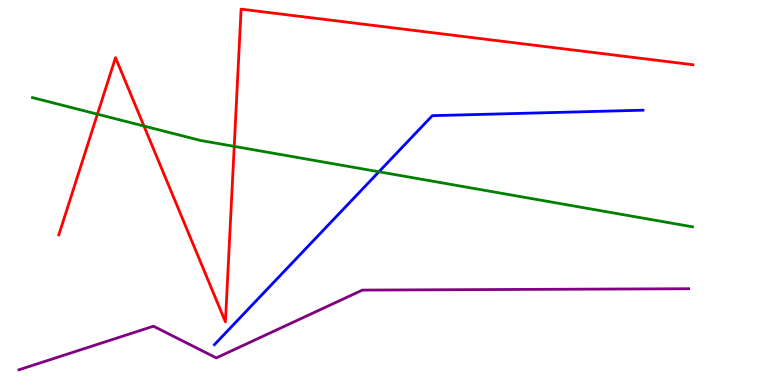[{'lines': ['blue', 'red'], 'intersections': []}, {'lines': ['green', 'red'], 'intersections': [{'x': 1.26, 'y': 7.03}, {'x': 1.86, 'y': 6.73}, {'x': 3.02, 'y': 6.2}]}, {'lines': ['purple', 'red'], 'intersections': []}, {'lines': ['blue', 'green'], 'intersections': [{'x': 4.89, 'y': 5.54}]}, {'lines': ['blue', 'purple'], 'intersections': []}, {'lines': ['green', 'purple'], 'intersections': []}]